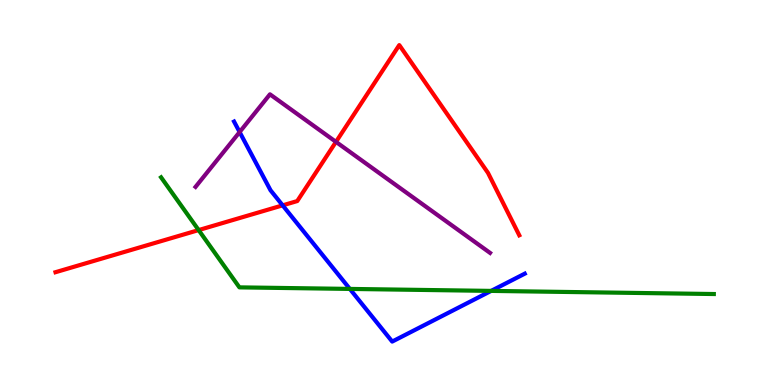[{'lines': ['blue', 'red'], 'intersections': [{'x': 3.65, 'y': 4.67}]}, {'lines': ['green', 'red'], 'intersections': [{'x': 2.56, 'y': 4.02}]}, {'lines': ['purple', 'red'], 'intersections': [{'x': 4.34, 'y': 6.31}]}, {'lines': ['blue', 'green'], 'intersections': [{'x': 4.51, 'y': 2.5}, {'x': 6.34, 'y': 2.44}]}, {'lines': ['blue', 'purple'], 'intersections': [{'x': 3.09, 'y': 6.57}]}, {'lines': ['green', 'purple'], 'intersections': []}]